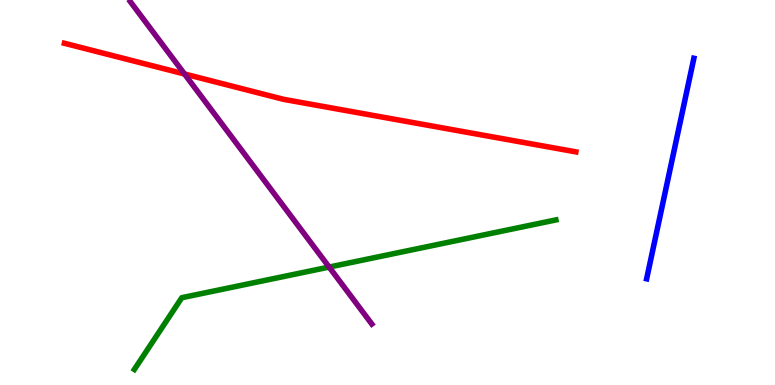[{'lines': ['blue', 'red'], 'intersections': []}, {'lines': ['green', 'red'], 'intersections': []}, {'lines': ['purple', 'red'], 'intersections': [{'x': 2.38, 'y': 8.08}]}, {'lines': ['blue', 'green'], 'intersections': []}, {'lines': ['blue', 'purple'], 'intersections': []}, {'lines': ['green', 'purple'], 'intersections': [{'x': 4.25, 'y': 3.06}]}]